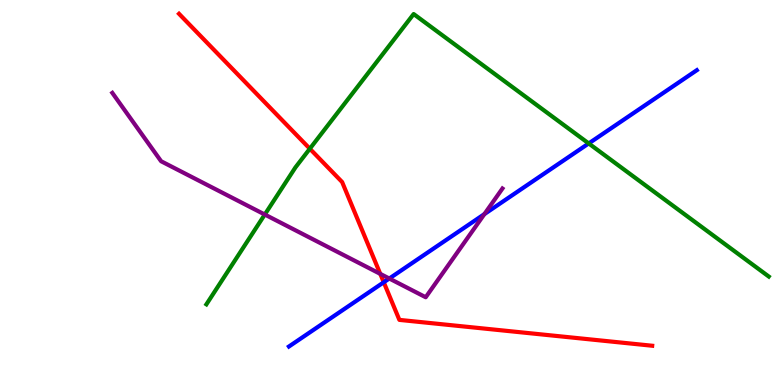[{'lines': ['blue', 'red'], 'intersections': [{'x': 4.95, 'y': 2.67}]}, {'lines': ['green', 'red'], 'intersections': [{'x': 4.0, 'y': 6.14}]}, {'lines': ['purple', 'red'], 'intersections': [{'x': 4.91, 'y': 2.89}]}, {'lines': ['blue', 'green'], 'intersections': [{'x': 7.6, 'y': 6.27}]}, {'lines': ['blue', 'purple'], 'intersections': [{'x': 5.02, 'y': 2.77}, {'x': 6.25, 'y': 4.44}]}, {'lines': ['green', 'purple'], 'intersections': [{'x': 3.42, 'y': 4.43}]}]